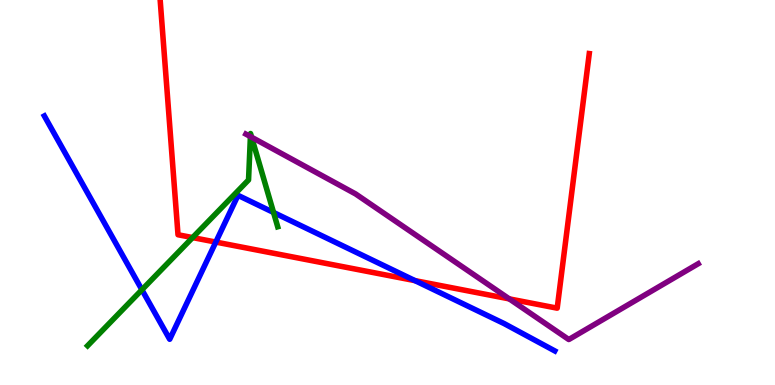[{'lines': ['blue', 'red'], 'intersections': [{'x': 2.78, 'y': 3.71}, {'x': 5.36, 'y': 2.71}]}, {'lines': ['green', 'red'], 'intersections': [{'x': 2.49, 'y': 3.83}]}, {'lines': ['purple', 'red'], 'intersections': [{'x': 6.57, 'y': 2.24}]}, {'lines': ['blue', 'green'], 'intersections': [{'x': 1.83, 'y': 2.47}, {'x': 3.53, 'y': 4.48}]}, {'lines': ['blue', 'purple'], 'intersections': []}, {'lines': ['green', 'purple'], 'intersections': [{'x': 3.23, 'y': 6.45}, {'x': 3.25, 'y': 6.44}]}]